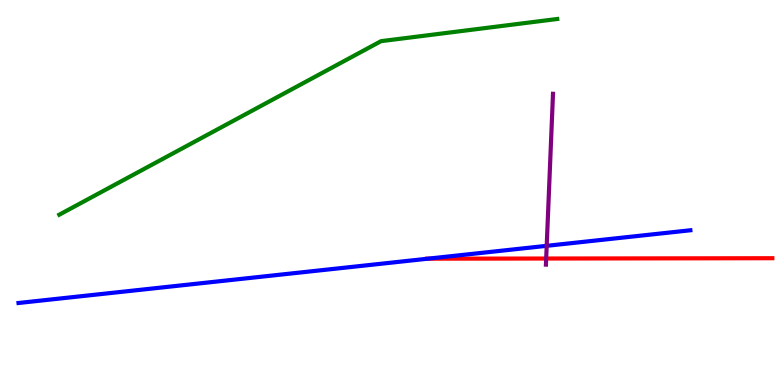[{'lines': ['blue', 'red'], 'intersections': [{'x': 5.52, 'y': 3.28}]}, {'lines': ['green', 'red'], 'intersections': []}, {'lines': ['purple', 'red'], 'intersections': [{'x': 7.05, 'y': 3.29}]}, {'lines': ['blue', 'green'], 'intersections': []}, {'lines': ['blue', 'purple'], 'intersections': [{'x': 7.05, 'y': 3.61}]}, {'lines': ['green', 'purple'], 'intersections': []}]